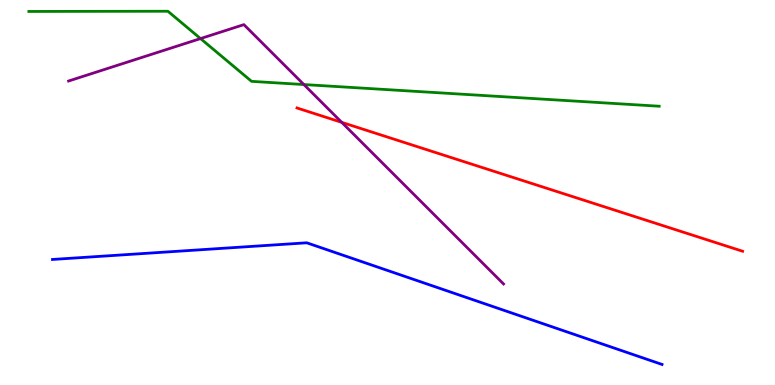[{'lines': ['blue', 'red'], 'intersections': []}, {'lines': ['green', 'red'], 'intersections': []}, {'lines': ['purple', 'red'], 'intersections': [{'x': 4.41, 'y': 6.82}]}, {'lines': ['blue', 'green'], 'intersections': []}, {'lines': ['blue', 'purple'], 'intersections': []}, {'lines': ['green', 'purple'], 'intersections': [{'x': 2.59, 'y': 9.0}, {'x': 3.92, 'y': 7.8}]}]